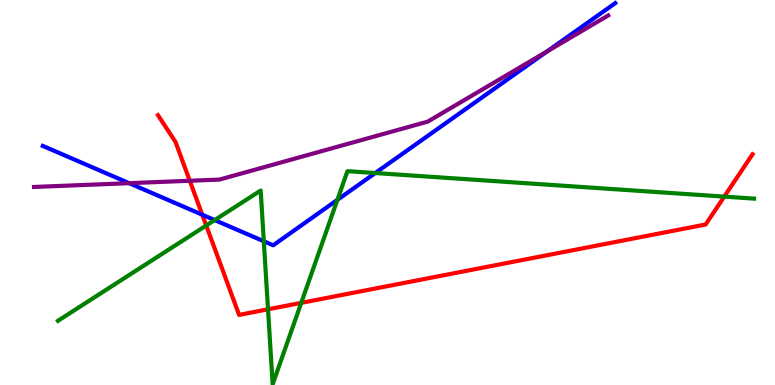[{'lines': ['blue', 'red'], 'intersections': [{'x': 2.61, 'y': 4.42}]}, {'lines': ['green', 'red'], 'intersections': [{'x': 2.66, 'y': 4.14}, {'x': 3.46, 'y': 1.97}, {'x': 3.89, 'y': 2.13}, {'x': 9.35, 'y': 4.89}]}, {'lines': ['purple', 'red'], 'intersections': [{'x': 2.45, 'y': 5.3}]}, {'lines': ['blue', 'green'], 'intersections': [{'x': 2.77, 'y': 4.28}, {'x': 3.4, 'y': 3.73}, {'x': 4.35, 'y': 4.81}, {'x': 4.84, 'y': 5.51}]}, {'lines': ['blue', 'purple'], 'intersections': [{'x': 1.67, 'y': 5.24}, {'x': 7.06, 'y': 8.66}]}, {'lines': ['green', 'purple'], 'intersections': []}]